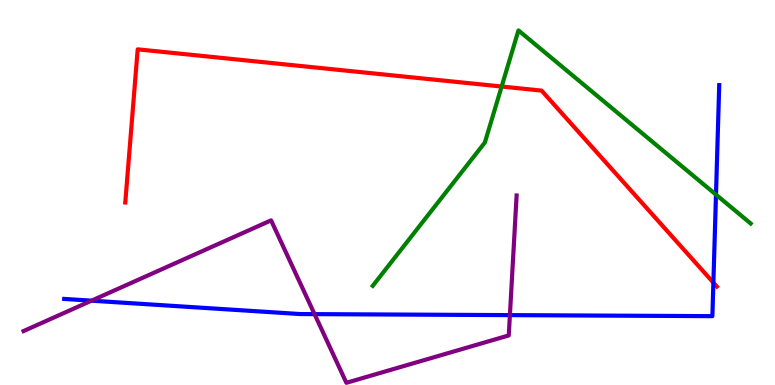[{'lines': ['blue', 'red'], 'intersections': [{'x': 9.2, 'y': 2.66}]}, {'lines': ['green', 'red'], 'intersections': [{'x': 6.47, 'y': 7.75}]}, {'lines': ['purple', 'red'], 'intersections': []}, {'lines': ['blue', 'green'], 'intersections': [{'x': 9.24, 'y': 4.94}]}, {'lines': ['blue', 'purple'], 'intersections': [{'x': 1.18, 'y': 2.19}, {'x': 4.06, 'y': 1.84}, {'x': 6.58, 'y': 1.81}]}, {'lines': ['green', 'purple'], 'intersections': []}]